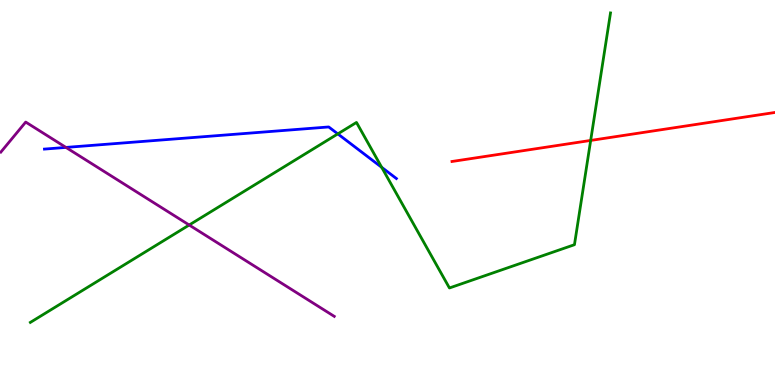[{'lines': ['blue', 'red'], 'intersections': []}, {'lines': ['green', 'red'], 'intersections': [{'x': 7.62, 'y': 6.35}]}, {'lines': ['purple', 'red'], 'intersections': []}, {'lines': ['blue', 'green'], 'intersections': [{'x': 4.36, 'y': 6.52}, {'x': 4.93, 'y': 5.65}]}, {'lines': ['blue', 'purple'], 'intersections': [{'x': 0.851, 'y': 6.17}]}, {'lines': ['green', 'purple'], 'intersections': [{'x': 2.44, 'y': 4.16}]}]